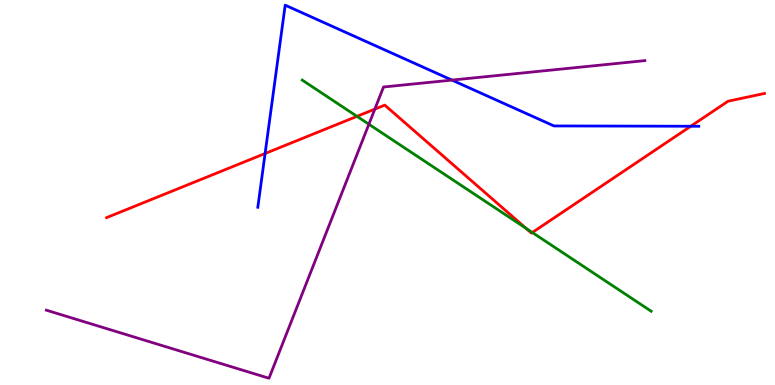[{'lines': ['blue', 'red'], 'intersections': [{'x': 3.42, 'y': 6.01}, {'x': 8.91, 'y': 6.72}]}, {'lines': ['green', 'red'], 'intersections': [{'x': 4.61, 'y': 6.98}, {'x': 6.79, 'y': 4.07}, {'x': 6.87, 'y': 3.96}]}, {'lines': ['purple', 'red'], 'intersections': [{'x': 4.84, 'y': 7.17}]}, {'lines': ['blue', 'green'], 'intersections': []}, {'lines': ['blue', 'purple'], 'intersections': [{'x': 5.83, 'y': 7.92}]}, {'lines': ['green', 'purple'], 'intersections': [{'x': 4.76, 'y': 6.77}]}]